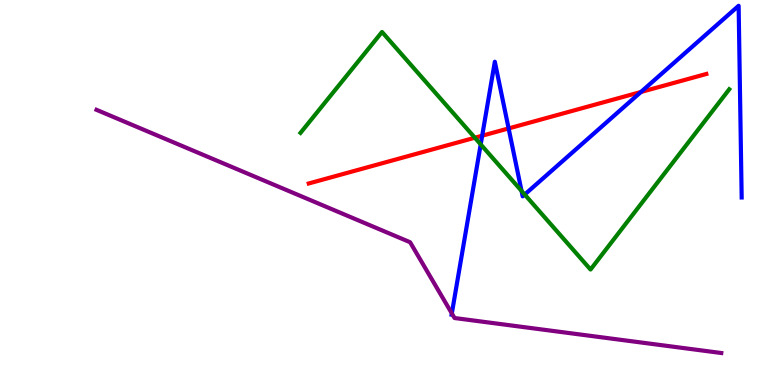[{'lines': ['blue', 'red'], 'intersections': [{'x': 6.22, 'y': 6.48}, {'x': 6.56, 'y': 6.66}, {'x': 8.27, 'y': 7.61}]}, {'lines': ['green', 'red'], 'intersections': [{'x': 6.13, 'y': 6.42}]}, {'lines': ['purple', 'red'], 'intersections': []}, {'lines': ['blue', 'green'], 'intersections': [{'x': 6.2, 'y': 6.25}, {'x': 6.73, 'y': 5.04}, {'x': 6.77, 'y': 4.95}]}, {'lines': ['blue', 'purple'], 'intersections': [{'x': 5.83, 'y': 1.86}]}, {'lines': ['green', 'purple'], 'intersections': []}]